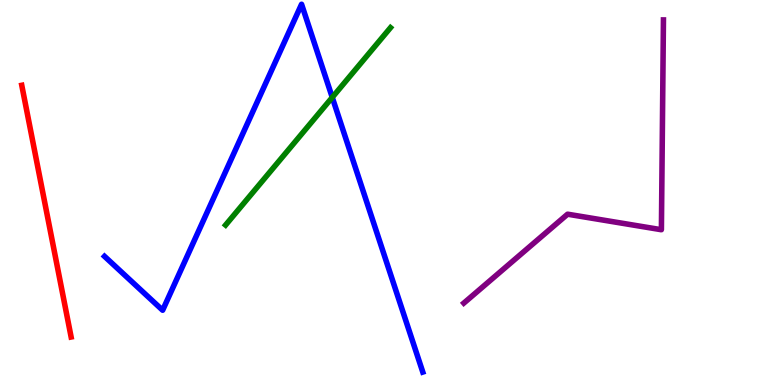[{'lines': ['blue', 'red'], 'intersections': []}, {'lines': ['green', 'red'], 'intersections': []}, {'lines': ['purple', 'red'], 'intersections': []}, {'lines': ['blue', 'green'], 'intersections': [{'x': 4.29, 'y': 7.47}]}, {'lines': ['blue', 'purple'], 'intersections': []}, {'lines': ['green', 'purple'], 'intersections': []}]